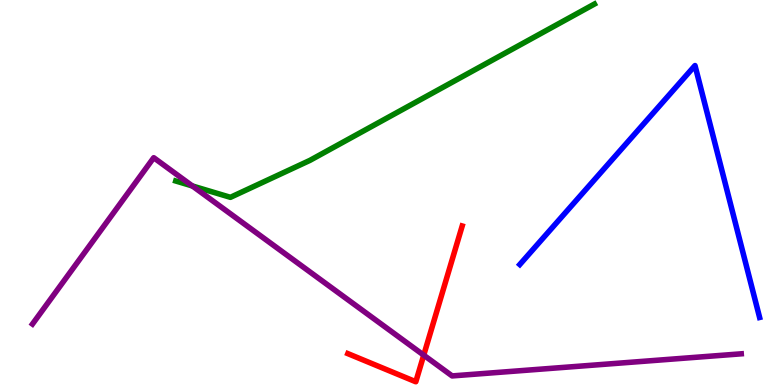[{'lines': ['blue', 'red'], 'intersections': []}, {'lines': ['green', 'red'], 'intersections': []}, {'lines': ['purple', 'red'], 'intersections': [{'x': 5.47, 'y': 0.775}]}, {'lines': ['blue', 'green'], 'intersections': []}, {'lines': ['blue', 'purple'], 'intersections': []}, {'lines': ['green', 'purple'], 'intersections': [{'x': 2.48, 'y': 5.17}]}]